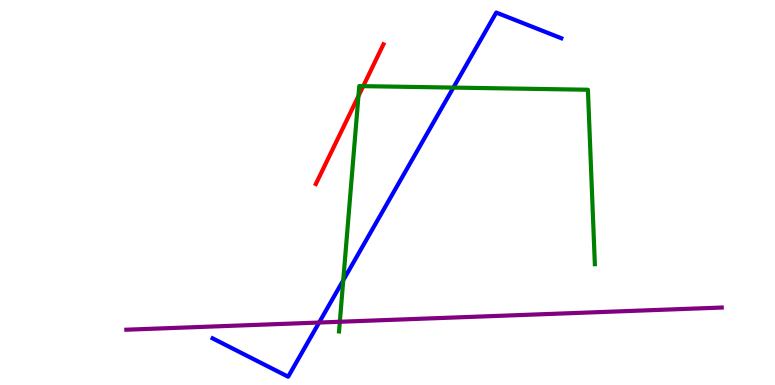[{'lines': ['blue', 'red'], 'intersections': []}, {'lines': ['green', 'red'], 'intersections': [{'x': 4.62, 'y': 7.5}, {'x': 4.69, 'y': 7.76}]}, {'lines': ['purple', 'red'], 'intersections': []}, {'lines': ['blue', 'green'], 'intersections': [{'x': 4.43, 'y': 2.72}, {'x': 5.85, 'y': 7.72}]}, {'lines': ['blue', 'purple'], 'intersections': [{'x': 4.12, 'y': 1.62}]}, {'lines': ['green', 'purple'], 'intersections': [{'x': 4.38, 'y': 1.64}]}]